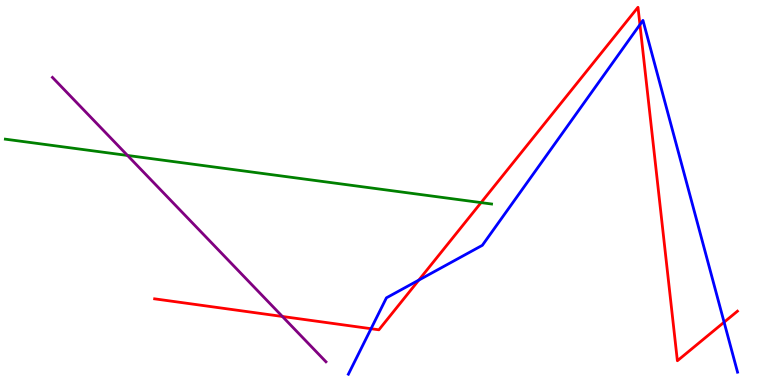[{'lines': ['blue', 'red'], 'intersections': [{'x': 4.79, 'y': 1.46}, {'x': 5.4, 'y': 2.72}, {'x': 8.26, 'y': 9.36}, {'x': 9.34, 'y': 1.63}]}, {'lines': ['green', 'red'], 'intersections': [{'x': 6.21, 'y': 4.74}]}, {'lines': ['purple', 'red'], 'intersections': [{'x': 3.64, 'y': 1.78}]}, {'lines': ['blue', 'green'], 'intersections': []}, {'lines': ['blue', 'purple'], 'intersections': []}, {'lines': ['green', 'purple'], 'intersections': [{'x': 1.65, 'y': 5.96}]}]